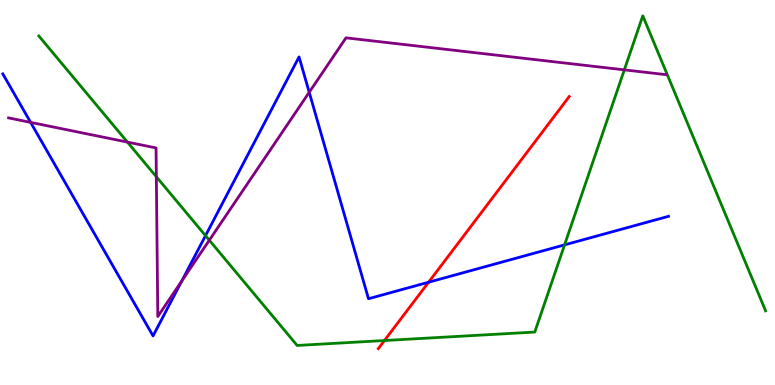[{'lines': ['blue', 'red'], 'intersections': [{'x': 5.53, 'y': 2.67}]}, {'lines': ['green', 'red'], 'intersections': [{'x': 4.96, 'y': 1.16}]}, {'lines': ['purple', 'red'], 'intersections': []}, {'lines': ['blue', 'green'], 'intersections': [{'x': 2.65, 'y': 3.88}, {'x': 7.28, 'y': 3.64}]}, {'lines': ['blue', 'purple'], 'intersections': [{'x': 0.395, 'y': 6.82}, {'x': 2.35, 'y': 2.7}, {'x': 3.99, 'y': 7.6}]}, {'lines': ['green', 'purple'], 'intersections': [{'x': 1.64, 'y': 6.31}, {'x': 2.02, 'y': 5.41}, {'x': 2.7, 'y': 3.76}, {'x': 8.06, 'y': 8.19}]}]